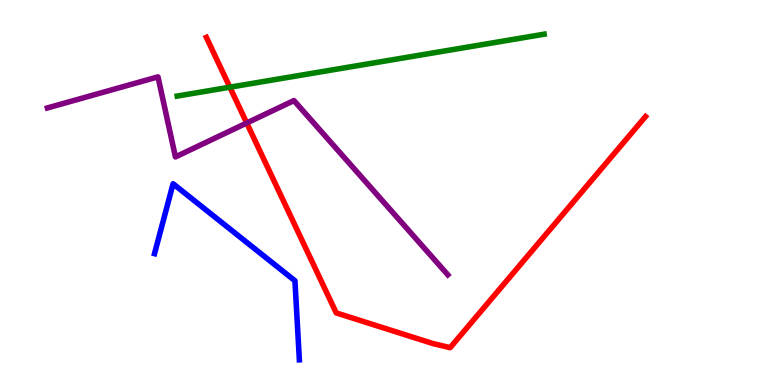[{'lines': ['blue', 'red'], 'intersections': []}, {'lines': ['green', 'red'], 'intersections': [{'x': 2.97, 'y': 7.74}]}, {'lines': ['purple', 'red'], 'intersections': [{'x': 3.18, 'y': 6.81}]}, {'lines': ['blue', 'green'], 'intersections': []}, {'lines': ['blue', 'purple'], 'intersections': []}, {'lines': ['green', 'purple'], 'intersections': []}]